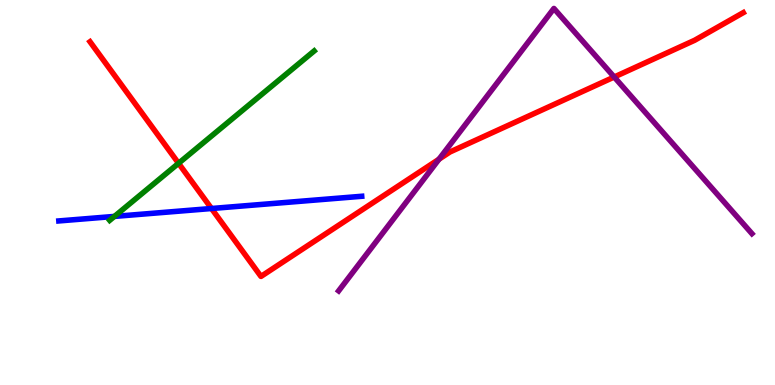[{'lines': ['blue', 'red'], 'intersections': [{'x': 2.73, 'y': 4.58}]}, {'lines': ['green', 'red'], 'intersections': [{'x': 2.3, 'y': 5.76}]}, {'lines': ['purple', 'red'], 'intersections': [{'x': 5.66, 'y': 5.87}, {'x': 7.92, 'y': 8.0}]}, {'lines': ['blue', 'green'], 'intersections': [{'x': 1.48, 'y': 4.38}]}, {'lines': ['blue', 'purple'], 'intersections': []}, {'lines': ['green', 'purple'], 'intersections': []}]